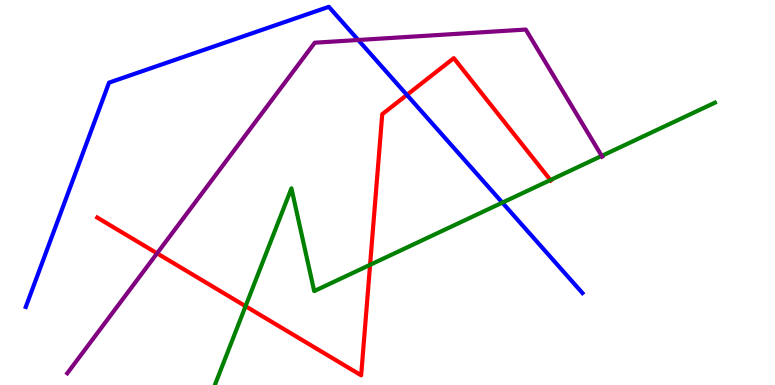[{'lines': ['blue', 'red'], 'intersections': [{'x': 5.25, 'y': 7.53}]}, {'lines': ['green', 'red'], 'intersections': [{'x': 3.17, 'y': 2.05}, {'x': 4.78, 'y': 3.12}, {'x': 7.1, 'y': 5.32}]}, {'lines': ['purple', 'red'], 'intersections': [{'x': 2.03, 'y': 3.42}]}, {'lines': ['blue', 'green'], 'intersections': [{'x': 6.48, 'y': 4.74}]}, {'lines': ['blue', 'purple'], 'intersections': [{'x': 4.62, 'y': 8.96}]}, {'lines': ['green', 'purple'], 'intersections': [{'x': 7.76, 'y': 5.95}]}]